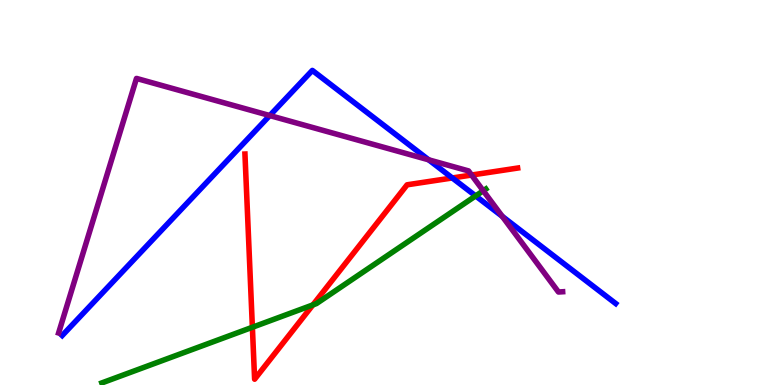[{'lines': ['blue', 'red'], 'intersections': [{'x': 5.84, 'y': 5.38}]}, {'lines': ['green', 'red'], 'intersections': [{'x': 3.26, 'y': 1.5}, {'x': 4.04, 'y': 2.08}]}, {'lines': ['purple', 'red'], 'intersections': [{'x': 6.08, 'y': 5.45}]}, {'lines': ['blue', 'green'], 'intersections': [{'x': 6.14, 'y': 4.91}]}, {'lines': ['blue', 'purple'], 'intersections': [{'x': 3.48, 'y': 7.0}, {'x': 5.53, 'y': 5.85}, {'x': 6.48, 'y': 4.38}]}, {'lines': ['green', 'purple'], 'intersections': [{'x': 6.24, 'y': 5.05}]}]